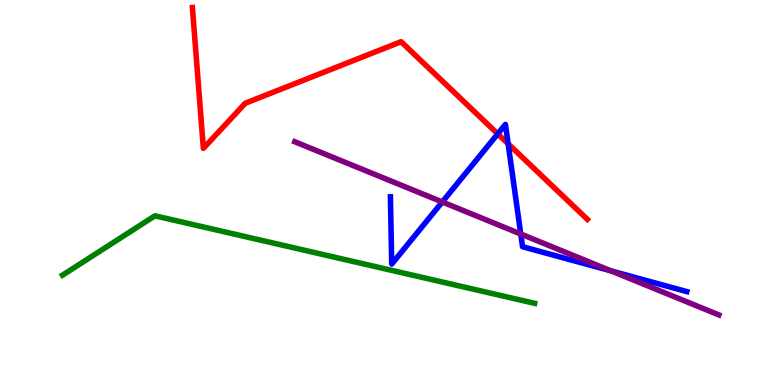[{'lines': ['blue', 'red'], 'intersections': [{'x': 6.42, 'y': 6.52}, {'x': 6.56, 'y': 6.26}]}, {'lines': ['green', 'red'], 'intersections': []}, {'lines': ['purple', 'red'], 'intersections': []}, {'lines': ['blue', 'green'], 'intersections': []}, {'lines': ['blue', 'purple'], 'intersections': [{'x': 5.71, 'y': 4.75}, {'x': 6.72, 'y': 3.92}, {'x': 7.88, 'y': 2.96}]}, {'lines': ['green', 'purple'], 'intersections': []}]